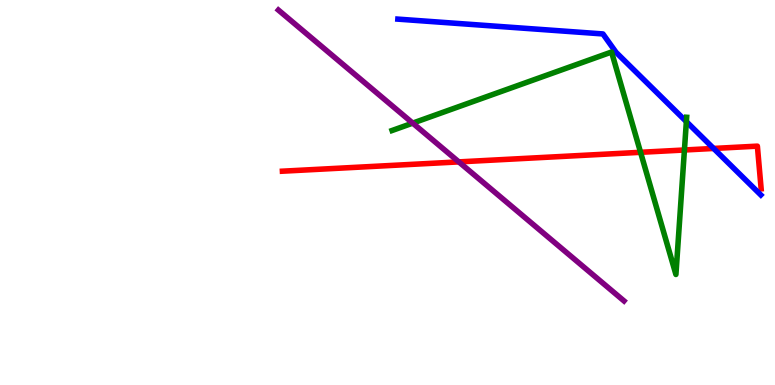[{'lines': ['blue', 'red'], 'intersections': [{'x': 9.21, 'y': 6.14}]}, {'lines': ['green', 'red'], 'intersections': [{'x': 8.27, 'y': 6.04}, {'x': 8.83, 'y': 6.1}]}, {'lines': ['purple', 'red'], 'intersections': [{'x': 5.92, 'y': 5.8}]}, {'lines': ['blue', 'green'], 'intersections': [{'x': 8.86, 'y': 6.84}]}, {'lines': ['blue', 'purple'], 'intersections': []}, {'lines': ['green', 'purple'], 'intersections': [{'x': 5.33, 'y': 6.8}]}]